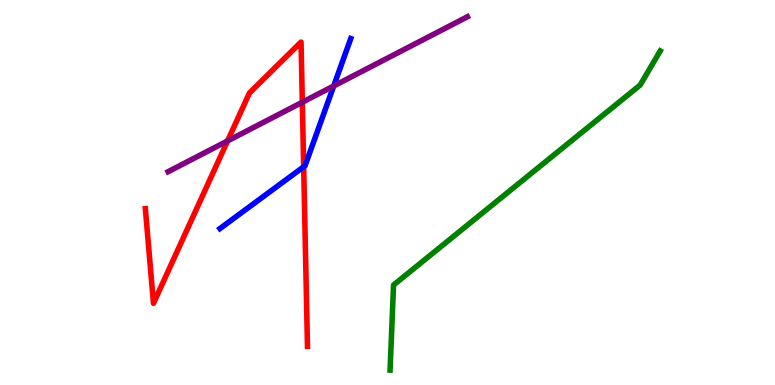[{'lines': ['blue', 'red'], 'intersections': [{'x': 3.92, 'y': 5.67}]}, {'lines': ['green', 'red'], 'intersections': []}, {'lines': ['purple', 'red'], 'intersections': [{'x': 2.94, 'y': 6.34}, {'x': 3.9, 'y': 7.34}]}, {'lines': ['blue', 'green'], 'intersections': []}, {'lines': ['blue', 'purple'], 'intersections': [{'x': 4.31, 'y': 7.77}]}, {'lines': ['green', 'purple'], 'intersections': []}]